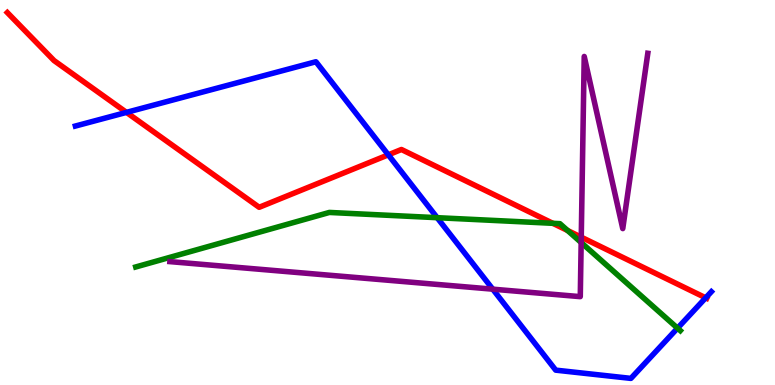[{'lines': ['blue', 'red'], 'intersections': [{'x': 1.63, 'y': 7.08}, {'x': 5.01, 'y': 5.98}, {'x': 9.11, 'y': 2.26}]}, {'lines': ['green', 'red'], 'intersections': [{'x': 7.13, 'y': 4.2}, {'x': 7.32, 'y': 4.01}]}, {'lines': ['purple', 'red'], 'intersections': [{'x': 7.5, 'y': 3.84}]}, {'lines': ['blue', 'green'], 'intersections': [{'x': 5.64, 'y': 4.35}, {'x': 8.74, 'y': 1.48}]}, {'lines': ['blue', 'purple'], 'intersections': [{'x': 6.36, 'y': 2.49}]}, {'lines': ['green', 'purple'], 'intersections': [{'x': 7.5, 'y': 3.7}]}]